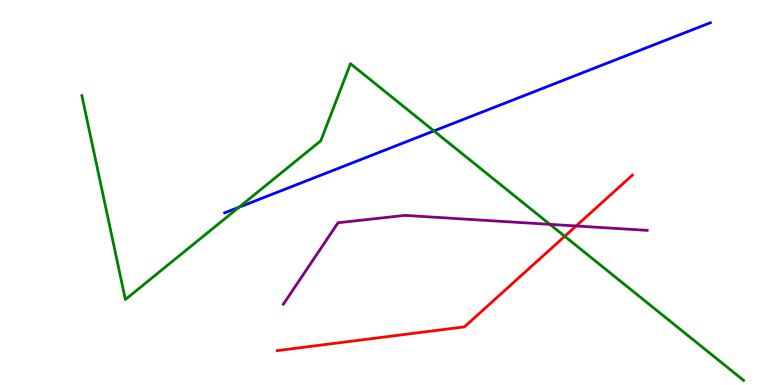[{'lines': ['blue', 'red'], 'intersections': []}, {'lines': ['green', 'red'], 'intersections': [{'x': 7.29, 'y': 3.86}]}, {'lines': ['purple', 'red'], 'intersections': [{'x': 7.43, 'y': 4.13}]}, {'lines': ['blue', 'green'], 'intersections': [{'x': 3.08, 'y': 4.62}, {'x': 5.6, 'y': 6.6}]}, {'lines': ['blue', 'purple'], 'intersections': []}, {'lines': ['green', 'purple'], 'intersections': [{'x': 7.1, 'y': 4.17}]}]